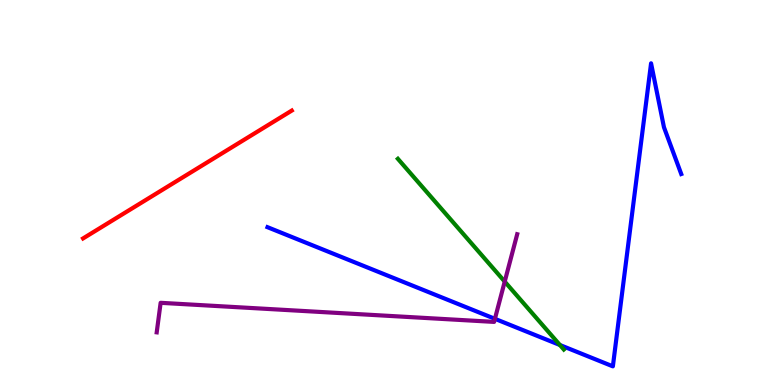[{'lines': ['blue', 'red'], 'intersections': []}, {'lines': ['green', 'red'], 'intersections': []}, {'lines': ['purple', 'red'], 'intersections': []}, {'lines': ['blue', 'green'], 'intersections': [{'x': 7.22, 'y': 1.04}]}, {'lines': ['blue', 'purple'], 'intersections': [{'x': 6.39, 'y': 1.72}]}, {'lines': ['green', 'purple'], 'intersections': [{'x': 6.51, 'y': 2.69}]}]